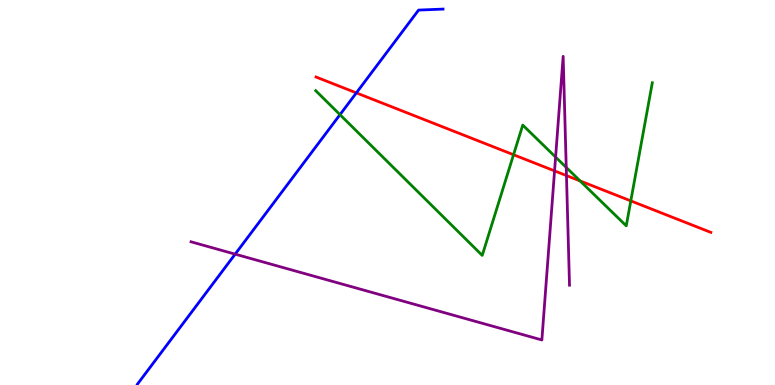[{'lines': ['blue', 'red'], 'intersections': [{'x': 4.6, 'y': 7.59}]}, {'lines': ['green', 'red'], 'intersections': [{'x': 6.63, 'y': 5.98}, {'x': 7.49, 'y': 5.3}, {'x': 8.14, 'y': 4.78}]}, {'lines': ['purple', 'red'], 'intersections': [{'x': 7.16, 'y': 5.56}, {'x': 7.31, 'y': 5.44}]}, {'lines': ['blue', 'green'], 'intersections': [{'x': 4.39, 'y': 7.02}]}, {'lines': ['blue', 'purple'], 'intersections': [{'x': 3.03, 'y': 3.4}]}, {'lines': ['green', 'purple'], 'intersections': [{'x': 7.17, 'y': 5.92}, {'x': 7.31, 'y': 5.65}]}]